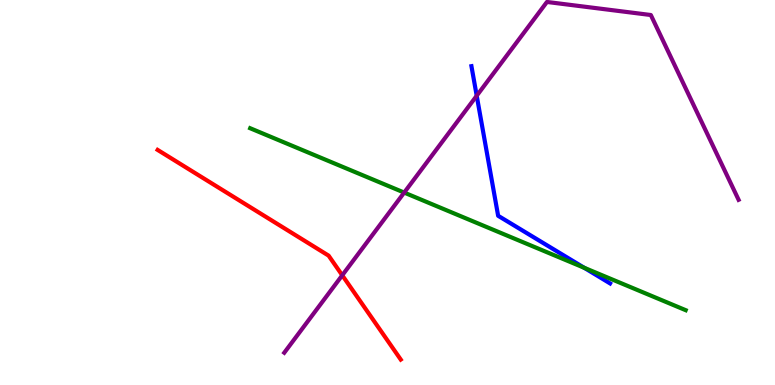[{'lines': ['blue', 'red'], 'intersections': []}, {'lines': ['green', 'red'], 'intersections': []}, {'lines': ['purple', 'red'], 'intersections': [{'x': 4.42, 'y': 2.85}]}, {'lines': ['blue', 'green'], 'intersections': [{'x': 7.54, 'y': 3.04}]}, {'lines': ['blue', 'purple'], 'intersections': [{'x': 6.15, 'y': 7.51}]}, {'lines': ['green', 'purple'], 'intersections': [{'x': 5.22, 'y': 5.0}]}]